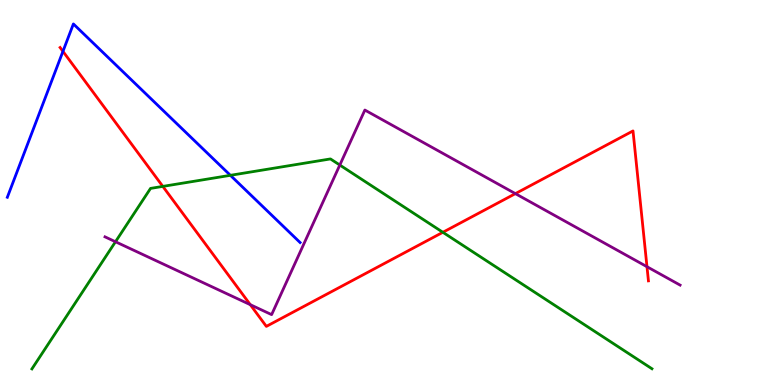[{'lines': ['blue', 'red'], 'intersections': [{'x': 0.812, 'y': 8.67}]}, {'lines': ['green', 'red'], 'intersections': [{'x': 2.1, 'y': 5.16}, {'x': 5.71, 'y': 3.97}]}, {'lines': ['purple', 'red'], 'intersections': [{'x': 3.23, 'y': 2.09}, {'x': 6.65, 'y': 4.97}, {'x': 8.35, 'y': 3.07}]}, {'lines': ['blue', 'green'], 'intersections': [{'x': 2.97, 'y': 5.45}]}, {'lines': ['blue', 'purple'], 'intersections': []}, {'lines': ['green', 'purple'], 'intersections': [{'x': 1.49, 'y': 3.72}, {'x': 4.38, 'y': 5.71}]}]